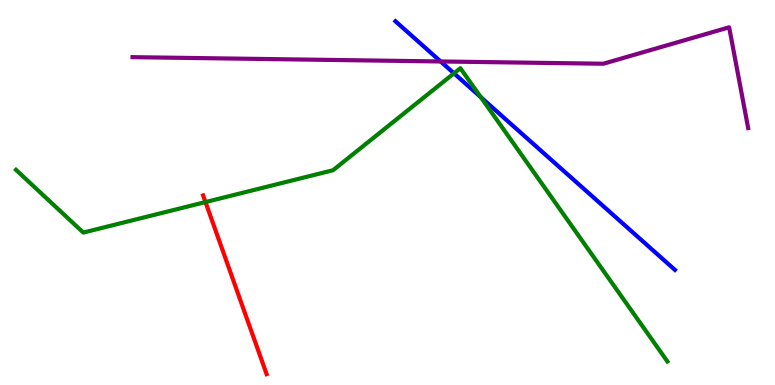[{'lines': ['blue', 'red'], 'intersections': []}, {'lines': ['green', 'red'], 'intersections': [{'x': 2.65, 'y': 4.75}]}, {'lines': ['purple', 'red'], 'intersections': []}, {'lines': ['blue', 'green'], 'intersections': [{'x': 5.86, 'y': 8.1}, {'x': 6.2, 'y': 7.47}]}, {'lines': ['blue', 'purple'], 'intersections': [{'x': 5.69, 'y': 8.4}]}, {'lines': ['green', 'purple'], 'intersections': []}]